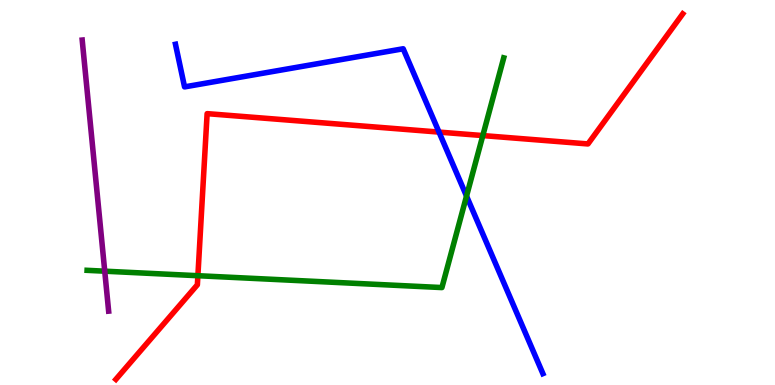[{'lines': ['blue', 'red'], 'intersections': [{'x': 5.66, 'y': 6.57}]}, {'lines': ['green', 'red'], 'intersections': [{'x': 2.55, 'y': 2.84}, {'x': 6.23, 'y': 6.48}]}, {'lines': ['purple', 'red'], 'intersections': []}, {'lines': ['blue', 'green'], 'intersections': [{'x': 6.02, 'y': 4.91}]}, {'lines': ['blue', 'purple'], 'intersections': []}, {'lines': ['green', 'purple'], 'intersections': [{'x': 1.35, 'y': 2.96}]}]